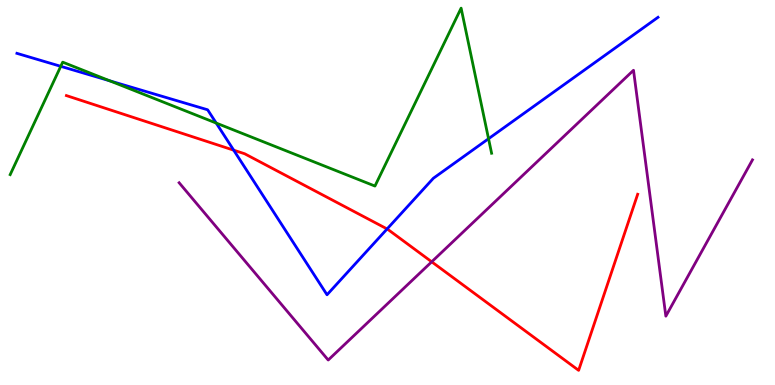[{'lines': ['blue', 'red'], 'intersections': [{'x': 3.02, 'y': 6.1}, {'x': 4.99, 'y': 4.05}]}, {'lines': ['green', 'red'], 'intersections': []}, {'lines': ['purple', 'red'], 'intersections': [{'x': 5.57, 'y': 3.2}]}, {'lines': ['blue', 'green'], 'intersections': [{'x': 0.784, 'y': 8.28}, {'x': 1.42, 'y': 7.9}, {'x': 2.79, 'y': 6.8}, {'x': 6.3, 'y': 6.4}]}, {'lines': ['blue', 'purple'], 'intersections': []}, {'lines': ['green', 'purple'], 'intersections': []}]